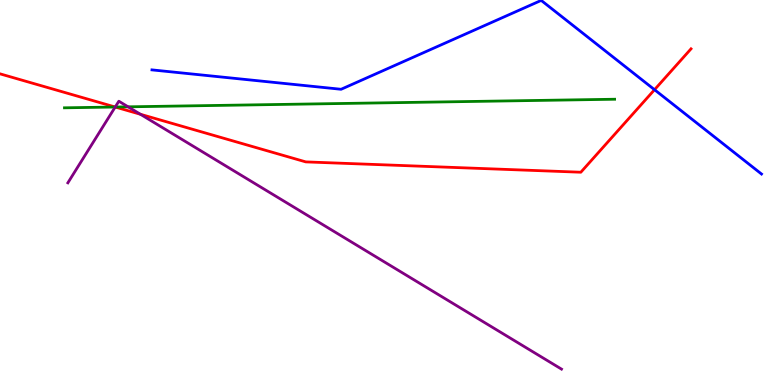[{'lines': ['blue', 'red'], 'intersections': [{'x': 8.45, 'y': 7.67}]}, {'lines': ['green', 'red'], 'intersections': [{'x': 1.49, 'y': 7.22}]}, {'lines': ['purple', 'red'], 'intersections': [{'x': 1.49, 'y': 7.22}, {'x': 1.81, 'y': 7.03}]}, {'lines': ['blue', 'green'], 'intersections': []}, {'lines': ['blue', 'purple'], 'intersections': []}, {'lines': ['green', 'purple'], 'intersections': [{'x': 1.49, 'y': 7.22}, {'x': 1.65, 'y': 7.23}]}]